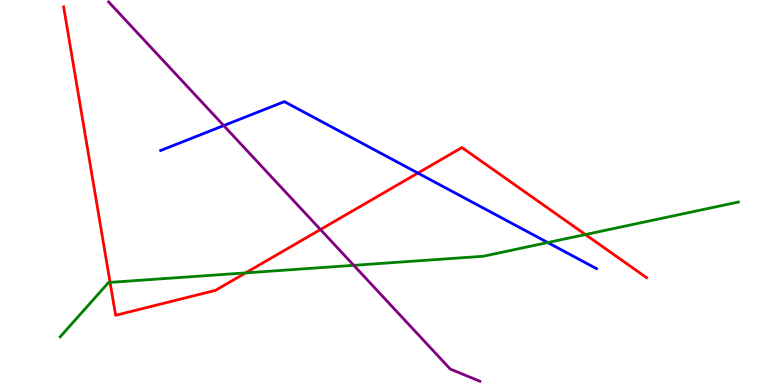[{'lines': ['blue', 'red'], 'intersections': [{'x': 5.39, 'y': 5.5}]}, {'lines': ['green', 'red'], 'intersections': [{'x': 1.42, 'y': 2.67}, {'x': 3.17, 'y': 2.91}, {'x': 7.55, 'y': 3.91}]}, {'lines': ['purple', 'red'], 'intersections': [{'x': 4.13, 'y': 4.04}]}, {'lines': ['blue', 'green'], 'intersections': [{'x': 7.07, 'y': 3.7}]}, {'lines': ['blue', 'purple'], 'intersections': [{'x': 2.89, 'y': 6.74}]}, {'lines': ['green', 'purple'], 'intersections': [{'x': 4.56, 'y': 3.11}]}]